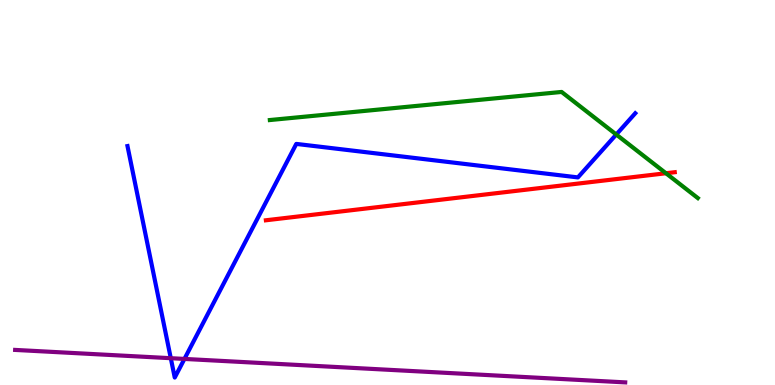[{'lines': ['blue', 'red'], 'intersections': []}, {'lines': ['green', 'red'], 'intersections': [{'x': 8.59, 'y': 5.5}]}, {'lines': ['purple', 'red'], 'intersections': []}, {'lines': ['blue', 'green'], 'intersections': [{'x': 7.95, 'y': 6.51}]}, {'lines': ['blue', 'purple'], 'intersections': [{'x': 2.2, 'y': 0.696}, {'x': 2.38, 'y': 0.677}]}, {'lines': ['green', 'purple'], 'intersections': []}]